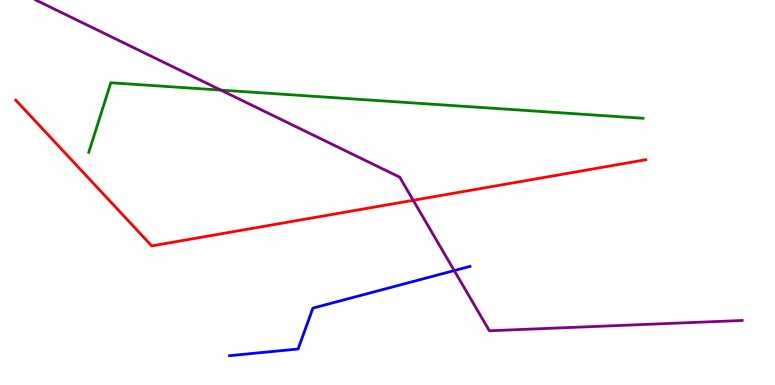[{'lines': ['blue', 'red'], 'intersections': []}, {'lines': ['green', 'red'], 'intersections': []}, {'lines': ['purple', 'red'], 'intersections': [{'x': 5.33, 'y': 4.8}]}, {'lines': ['blue', 'green'], 'intersections': []}, {'lines': ['blue', 'purple'], 'intersections': [{'x': 5.86, 'y': 2.97}]}, {'lines': ['green', 'purple'], 'intersections': [{'x': 2.85, 'y': 7.66}]}]